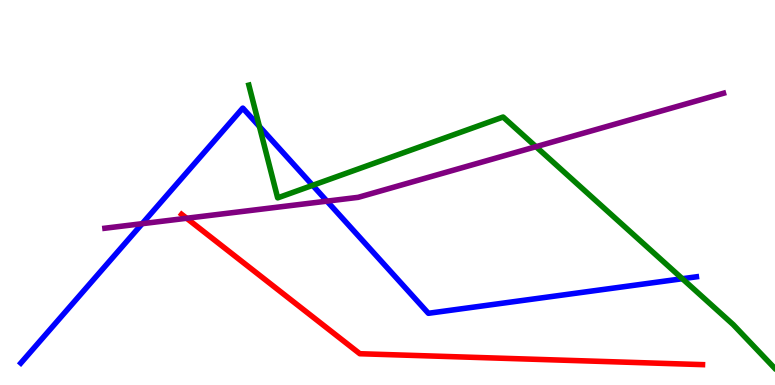[{'lines': ['blue', 'red'], 'intersections': []}, {'lines': ['green', 'red'], 'intersections': []}, {'lines': ['purple', 'red'], 'intersections': [{'x': 2.41, 'y': 4.33}]}, {'lines': ['blue', 'green'], 'intersections': [{'x': 3.35, 'y': 6.71}, {'x': 4.03, 'y': 5.19}, {'x': 8.8, 'y': 2.76}]}, {'lines': ['blue', 'purple'], 'intersections': [{'x': 1.83, 'y': 4.19}, {'x': 4.22, 'y': 4.78}]}, {'lines': ['green', 'purple'], 'intersections': [{'x': 6.92, 'y': 6.19}]}]